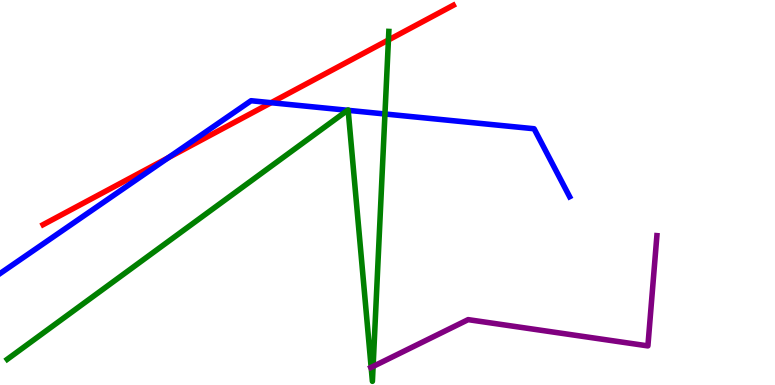[{'lines': ['blue', 'red'], 'intersections': [{'x': 2.17, 'y': 5.9}, {'x': 3.5, 'y': 7.33}]}, {'lines': ['green', 'red'], 'intersections': [{'x': 5.01, 'y': 8.96}]}, {'lines': ['purple', 'red'], 'intersections': []}, {'lines': ['blue', 'green'], 'intersections': [{'x': 4.48, 'y': 7.14}, {'x': 4.49, 'y': 7.13}, {'x': 4.97, 'y': 7.04}]}, {'lines': ['blue', 'purple'], 'intersections': []}, {'lines': ['green', 'purple'], 'intersections': [{'x': 4.79, 'y': 0.458}, {'x': 4.81, 'y': 0.483}]}]